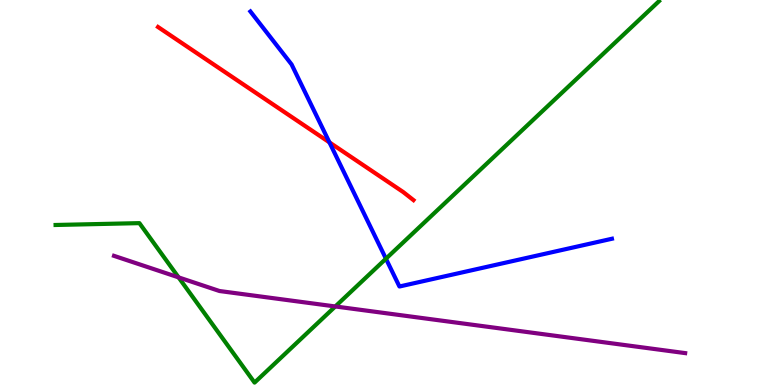[{'lines': ['blue', 'red'], 'intersections': [{'x': 4.25, 'y': 6.3}]}, {'lines': ['green', 'red'], 'intersections': []}, {'lines': ['purple', 'red'], 'intersections': []}, {'lines': ['blue', 'green'], 'intersections': [{'x': 4.98, 'y': 3.28}]}, {'lines': ['blue', 'purple'], 'intersections': []}, {'lines': ['green', 'purple'], 'intersections': [{'x': 2.3, 'y': 2.8}, {'x': 4.33, 'y': 2.04}]}]